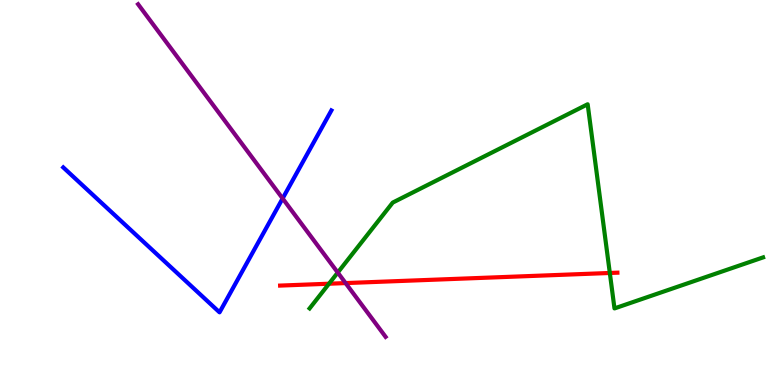[{'lines': ['blue', 'red'], 'intersections': []}, {'lines': ['green', 'red'], 'intersections': [{'x': 4.25, 'y': 2.63}, {'x': 7.87, 'y': 2.91}]}, {'lines': ['purple', 'red'], 'intersections': [{'x': 4.46, 'y': 2.65}]}, {'lines': ['blue', 'green'], 'intersections': []}, {'lines': ['blue', 'purple'], 'intersections': [{'x': 3.65, 'y': 4.85}]}, {'lines': ['green', 'purple'], 'intersections': [{'x': 4.36, 'y': 2.92}]}]